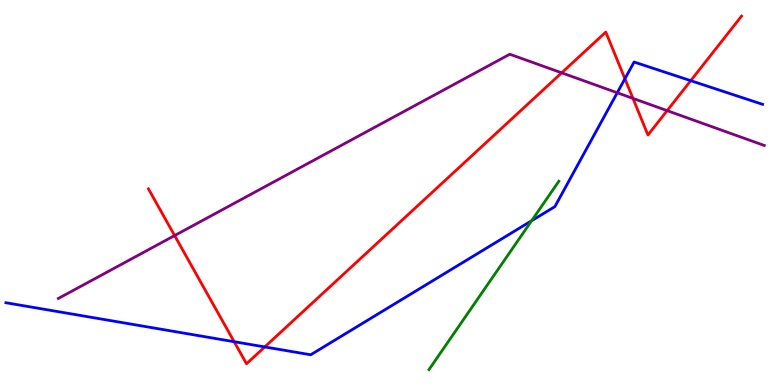[{'lines': ['blue', 'red'], 'intersections': [{'x': 3.02, 'y': 1.12}, {'x': 3.42, 'y': 0.989}, {'x': 8.06, 'y': 7.95}, {'x': 8.91, 'y': 7.9}]}, {'lines': ['green', 'red'], 'intersections': []}, {'lines': ['purple', 'red'], 'intersections': [{'x': 2.25, 'y': 3.88}, {'x': 7.25, 'y': 8.11}, {'x': 8.17, 'y': 7.44}, {'x': 8.61, 'y': 7.13}]}, {'lines': ['blue', 'green'], 'intersections': [{'x': 6.86, 'y': 4.27}]}, {'lines': ['blue', 'purple'], 'intersections': [{'x': 7.96, 'y': 7.59}]}, {'lines': ['green', 'purple'], 'intersections': []}]